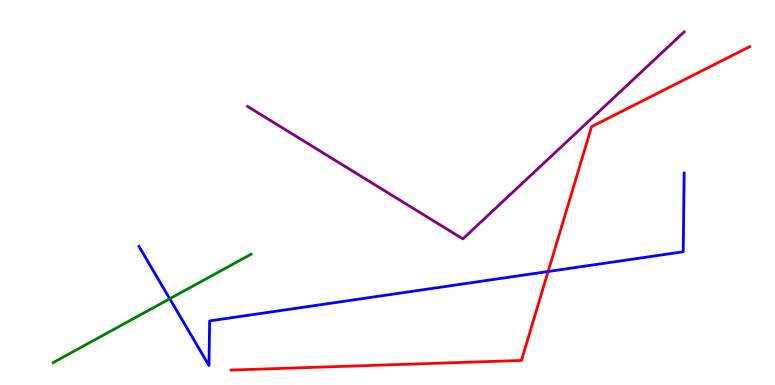[{'lines': ['blue', 'red'], 'intersections': [{'x': 7.07, 'y': 2.95}]}, {'lines': ['green', 'red'], 'intersections': []}, {'lines': ['purple', 'red'], 'intersections': []}, {'lines': ['blue', 'green'], 'intersections': [{'x': 2.19, 'y': 2.24}]}, {'lines': ['blue', 'purple'], 'intersections': []}, {'lines': ['green', 'purple'], 'intersections': []}]